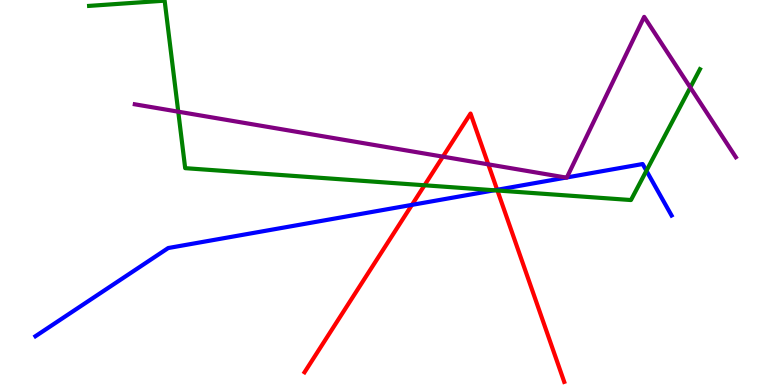[{'lines': ['blue', 'red'], 'intersections': [{'x': 5.32, 'y': 4.68}, {'x': 6.41, 'y': 5.07}]}, {'lines': ['green', 'red'], 'intersections': [{'x': 5.48, 'y': 5.19}, {'x': 6.42, 'y': 5.05}]}, {'lines': ['purple', 'red'], 'intersections': [{'x': 5.71, 'y': 5.93}, {'x': 6.3, 'y': 5.73}]}, {'lines': ['blue', 'green'], 'intersections': [{'x': 6.38, 'y': 5.06}, {'x': 8.34, 'y': 5.57}]}, {'lines': ['blue', 'purple'], 'intersections': [{'x': 7.3, 'y': 5.39}, {'x': 7.31, 'y': 5.39}]}, {'lines': ['green', 'purple'], 'intersections': [{'x': 2.3, 'y': 7.1}, {'x': 8.91, 'y': 7.73}]}]